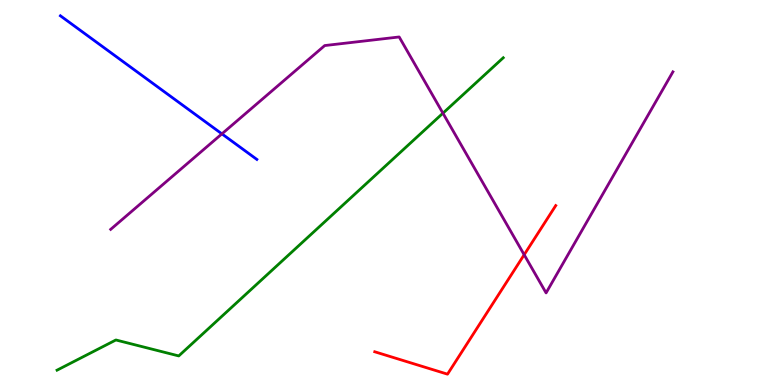[{'lines': ['blue', 'red'], 'intersections': []}, {'lines': ['green', 'red'], 'intersections': []}, {'lines': ['purple', 'red'], 'intersections': [{'x': 6.76, 'y': 3.38}]}, {'lines': ['blue', 'green'], 'intersections': []}, {'lines': ['blue', 'purple'], 'intersections': [{'x': 2.86, 'y': 6.52}]}, {'lines': ['green', 'purple'], 'intersections': [{'x': 5.72, 'y': 7.06}]}]